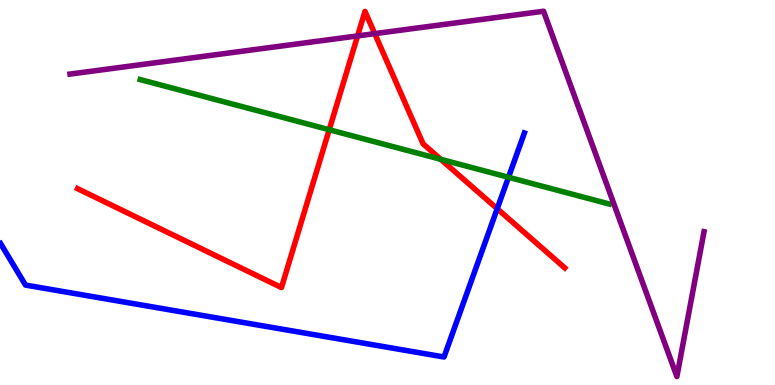[{'lines': ['blue', 'red'], 'intersections': [{'x': 6.42, 'y': 4.58}]}, {'lines': ['green', 'red'], 'intersections': [{'x': 4.25, 'y': 6.63}, {'x': 5.69, 'y': 5.86}]}, {'lines': ['purple', 'red'], 'intersections': [{'x': 4.61, 'y': 9.07}, {'x': 4.84, 'y': 9.13}]}, {'lines': ['blue', 'green'], 'intersections': [{'x': 6.56, 'y': 5.4}]}, {'lines': ['blue', 'purple'], 'intersections': []}, {'lines': ['green', 'purple'], 'intersections': []}]